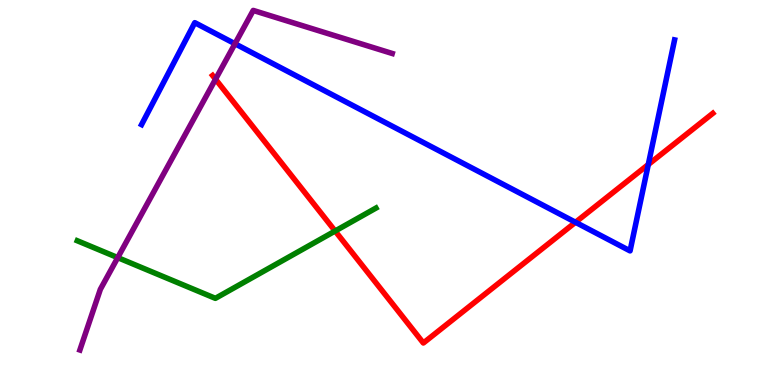[{'lines': ['blue', 'red'], 'intersections': [{'x': 7.43, 'y': 4.23}, {'x': 8.37, 'y': 5.73}]}, {'lines': ['green', 'red'], 'intersections': [{'x': 4.32, 'y': 4.0}]}, {'lines': ['purple', 'red'], 'intersections': [{'x': 2.78, 'y': 7.94}]}, {'lines': ['blue', 'green'], 'intersections': []}, {'lines': ['blue', 'purple'], 'intersections': [{'x': 3.03, 'y': 8.86}]}, {'lines': ['green', 'purple'], 'intersections': [{'x': 1.52, 'y': 3.31}]}]